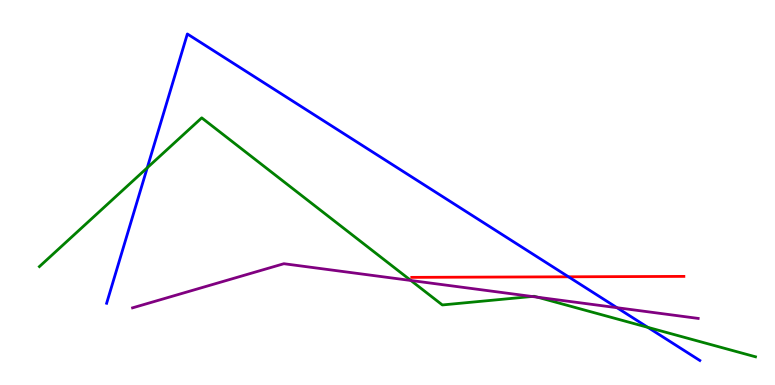[{'lines': ['blue', 'red'], 'intersections': [{'x': 7.34, 'y': 2.81}]}, {'lines': ['green', 'red'], 'intersections': []}, {'lines': ['purple', 'red'], 'intersections': []}, {'lines': ['blue', 'green'], 'intersections': [{'x': 1.9, 'y': 5.64}, {'x': 8.36, 'y': 1.5}]}, {'lines': ['blue', 'purple'], 'intersections': [{'x': 7.96, 'y': 2.01}]}, {'lines': ['green', 'purple'], 'intersections': [{'x': 5.3, 'y': 2.71}, {'x': 6.86, 'y': 2.3}, {'x': 6.94, 'y': 2.28}]}]